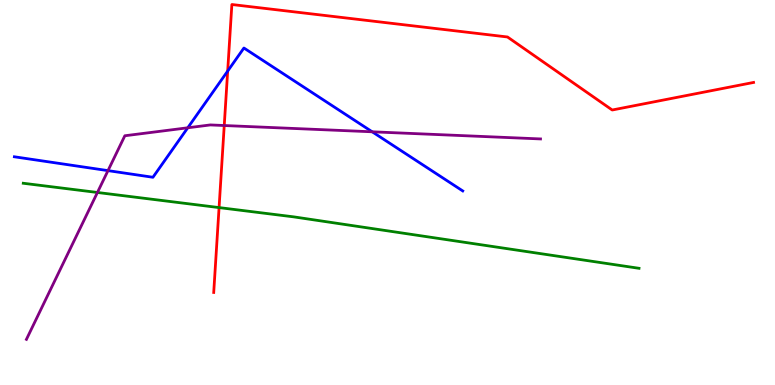[{'lines': ['blue', 'red'], 'intersections': [{'x': 2.94, 'y': 8.15}]}, {'lines': ['green', 'red'], 'intersections': [{'x': 2.83, 'y': 4.61}]}, {'lines': ['purple', 'red'], 'intersections': [{'x': 2.89, 'y': 6.74}]}, {'lines': ['blue', 'green'], 'intersections': []}, {'lines': ['blue', 'purple'], 'intersections': [{'x': 1.39, 'y': 5.57}, {'x': 2.42, 'y': 6.68}, {'x': 4.8, 'y': 6.58}]}, {'lines': ['green', 'purple'], 'intersections': [{'x': 1.26, 'y': 5.0}]}]